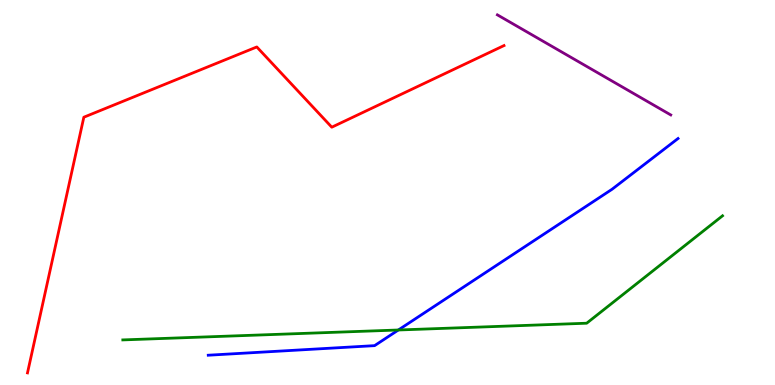[{'lines': ['blue', 'red'], 'intersections': []}, {'lines': ['green', 'red'], 'intersections': []}, {'lines': ['purple', 'red'], 'intersections': []}, {'lines': ['blue', 'green'], 'intersections': [{'x': 5.14, 'y': 1.43}]}, {'lines': ['blue', 'purple'], 'intersections': []}, {'lines': ['green', 'purple'], 'intersections': []}]